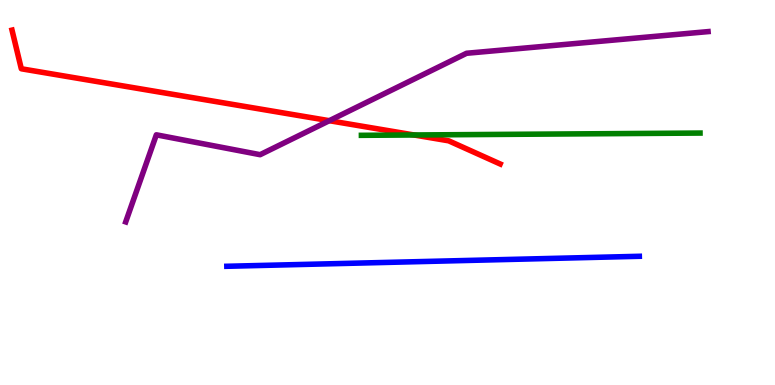[{'lines': ['blue', 'red'], 'intersections': []}, {'lines': ['green', 'red'], 'intersections': [{'x': 5.34, 'y': 6.49}]}, {'lines': ['purple', 'red'], 'intersections': [{'x': 4.25, 'y': 6.87}]}, {'lines': ['blue', 'green'], 'intersections': []}, {'lines': ['blue', 'purple'], 'intersections': []}, {'lines': ['green', 'purple'], 'intersections': []}]